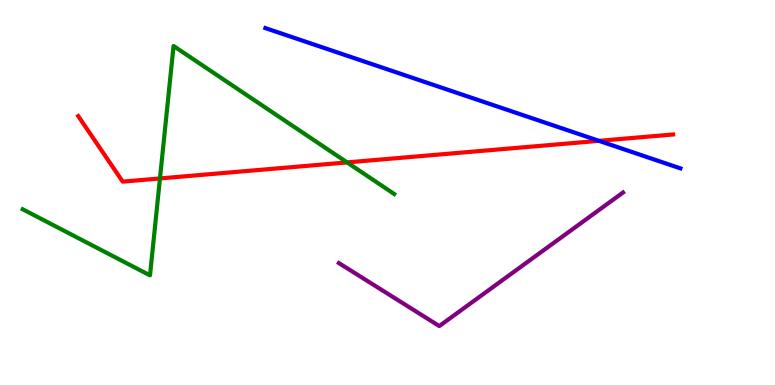[{'lines': ['blue', 'red'], 'intersections': [{'x': 7.73, 'y': 6.34}]}, {'lines': ['green', 'red'], 'intersections': [{'x': 2.06, 'y': 5.37}, {'x': 4.48, 'y': 5.78}]}, {'lines': ['purple', 'red'], 'intersections': []}, {'lines': ['blue', 'green'], 'intersections': []}, {'lines': ['blue', 'purple'], 'intersections': []}, {'lines': ['green', 'purple'], 'intersections': []}]